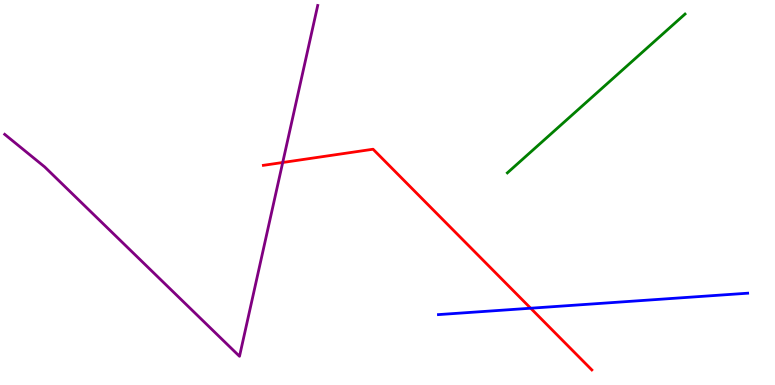[{'lines': ['blue', 'red'], 'intersections': [{'x': 6.85, 'y': 1.99}]}, {'lines': ['green', 'red'], 'intersections': []}, {'lines': ['purple', 'red'], 'intersections': [{'x': 3.65, 'y': 5.78}]}, {'lines': ['blue', 'green'], 'intersections': []}, {'lines': ['blue', 'purple'], 'intersections': []}, {'lines': ['green', 'purple'], 'intersections': []}]